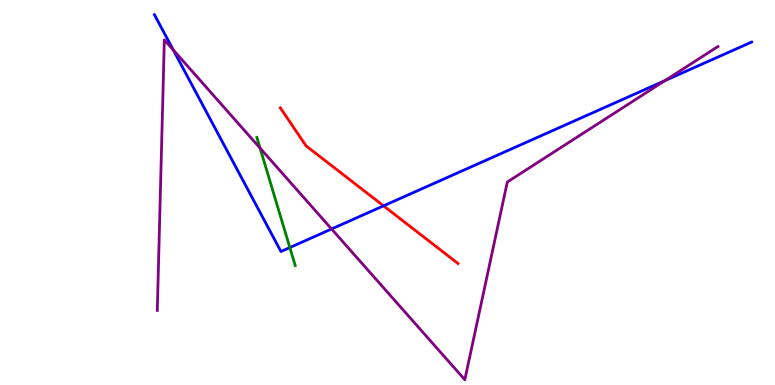[{'lines': ['blue', 'red'], 'intersections': [{'x': 4.95, 'y': 4.65}]}, {'lines': ['green', 'red'], 'intersections': []}, {'lines': ['purple', 'red'], 'intersections': []}, {'lines': ['blue', 'green'], 'intersections': [{'x': 3.74, 'y': 3.57}]}, {'lines': ['blue', 'purple'], 'intersections': [{'x': 2.24, 'y': 8.7}, {'x': 4.28, 'y': 4.05}, {'x': 8.58, 'y': 7.91}]}, {'lines': ['green', 'purple'], 'intersections': [{'x': 3.36, 'y': 6.15}]}]